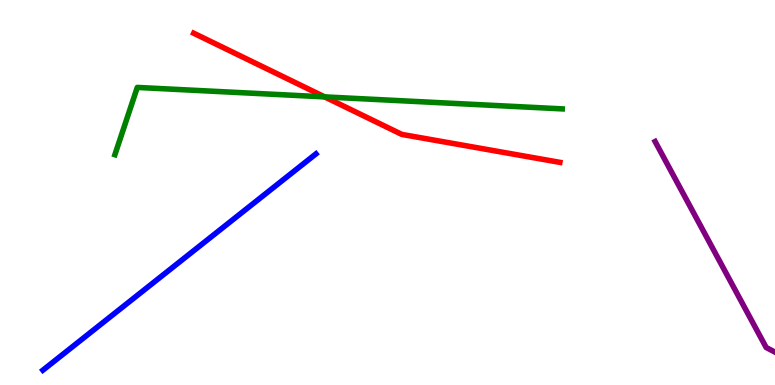[{'lines': ['blue', 'red'], 'intersections': []}, {'lines': ['green', 'red'], 'intersections': [{'x': 4.19, 'y': 7.48}]}, {'lines': ['purple', 'red'], 'intersections': []}, {'lines': ['blue', 'green'], 'intersections': []}, {'lines': ['blue', 'purple'], 'intersections': []}, {'lines': ['green', 'purple'], 'intersections': []}]